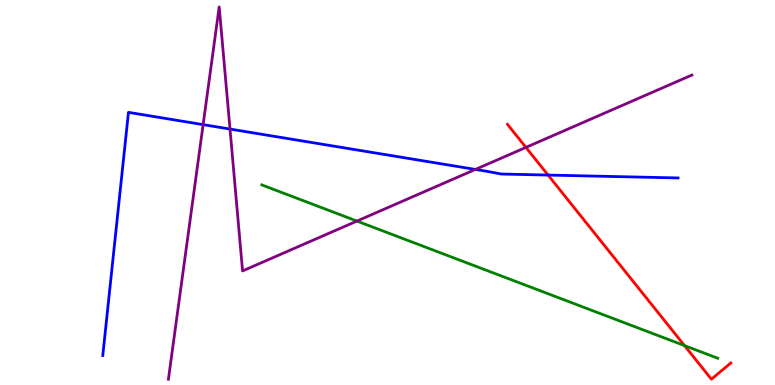[{'lines': ['blue', 'red'], 'intersections': [{'x': 7.07, 'y': 5.45}]}, {'lines': ['green', 'red'], 'intersections': [{'x': 8.83, 'y': 1.02}]}, {'lines': ['purple', 'red'], 'intersections': [{'x': 6.79, 'y': 6.17}]}, {'lines': ['blue', 'green'], 'intersections': []}, {'lines': ['blue', 'purple'], 'intersections': [{'x': 2.62, 'y': 6.76}, {'x': 2.97, 'y': 6.65}, {'x': 6.13, 'y': 5.6}]}, {'lines': ['green', 'purple'], 'intersections': [{'x': 4.61, 'y': 4.26}]}]